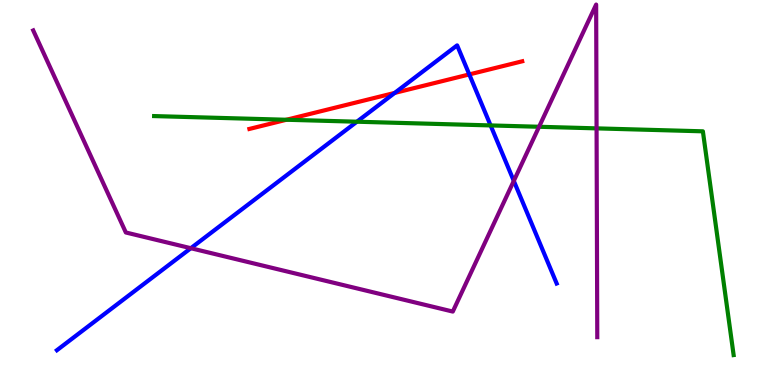[{'lines': ['blue', 'red'], 'intersections': [{'x': 5.09, 'y': 7.59}, {'x': 6.06, 'y': 8.07}]}, {'lines': ['green', 'red'], 'intersections': [{'x': 3.7, 'y': 6.89}]}, {'lines': ['purple', 'red'], 'intersections': []}, {'lines': ['blue', 'green'], 'intersections': [{'x': 4.61, 'y': 6.84}, {'x': 6.33, 'y': 6.74}]}, {'lines': ['blue', 'purple'], 'intersections': [{'x': 2.46, 'y': 3.55}, {'x': 6.63, 'y': 5.3}]}, {'lines': ['green', 'purple'], 'intersections': [{'x': 6.96, 'y': 6.71}, {'x': 7.7, 'y': 6.67}]}]